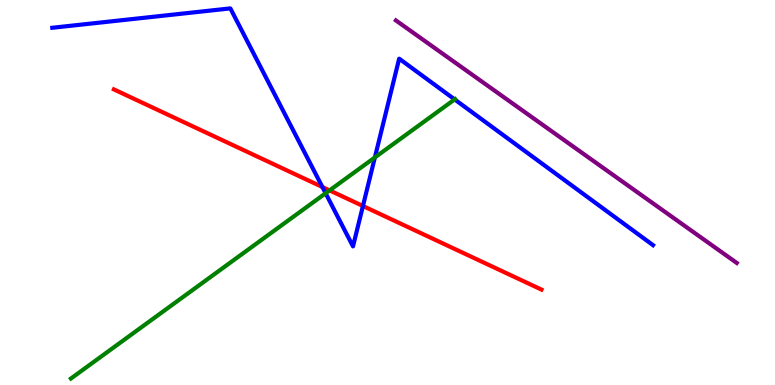[{'lines': ['blue', 'red'], 'intersections': [{'x': 4.16, 'y': 5.14}, {'x': 4.68, 'y': 4.65}]}, {'lines': ['green', 'red'], 'intersections': [{'x': 4.25, 'y': 5.05}]}, {'lines': ['purple', 'red'], 'intersections': []}, {'lines': ['blue', 'green'], 'intersections': [{'x': 4.2, 'y': 4.98}, {'x': 4.84, 'y': 5.91}, {'x': 5.87, 'y': 7.42}]}, {'lines': ['blue', 'purple'], 'intersections': []}, {'lines': ['green', 'purple'], 'intersections': []}]